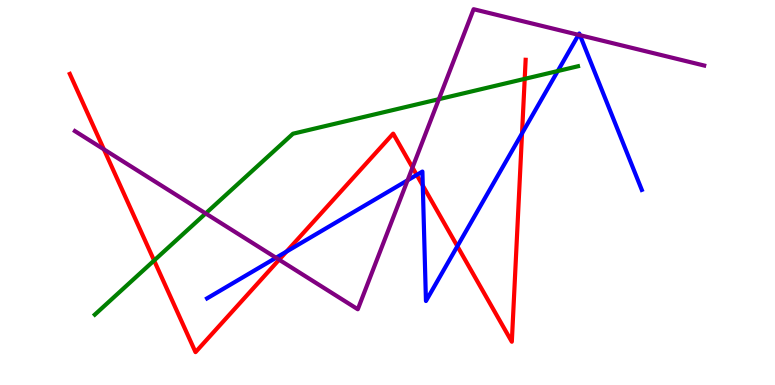[{'lines': ['blue', 'red'], 'intersections': [{'x': 3.7, 'y': 3.46}, {'x': 5.38, 'y': 5.46}, {'x': 5.46, 'y': 5.18}, {'x': 5.9, 'y': 3.6}, {'x': 6.74, 'y': 6.54}]}, {'lines': ['green', 'red'], 'intersections': [{'x': 1.99, 'y': 3.23}, {'x': 6.77, 'y': 7.95}]}, {'lines': ['purple', 'red'], 'intersections': [{'x': 1.34, 'y': 6.12}, {'x': 3.6, 'y': 3.25}, {'x': 5.32, 'y': 5.65}]}, {'lines': ['blue', 'green'], 'intersections': [{'x': 7.2, 'y': 8.15}]}, {'lines': ['blue', 'purple'], 'intersections': [{'x': 3.56, 'y': 3.3}, {'x': 5.26, 'y': 5.32}, {'x': 7.46, 'y': 9.1}, {'x': 7.48, 'y': 9.09}]}, {'lines': ['green', 'purple'], 'intersections': [{'x': 2.65, 'y': 4.46}, {'x': 5.66, 'y': 7.42}]}]